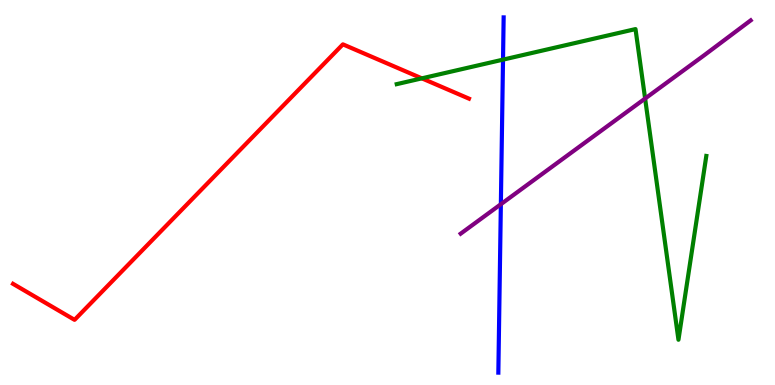[{'lines': ['blue', 'red'], 'intersections': []}, {'lines': ['green', 'red'], 'intersections': [{'x': 5.44, 'y': 7.96}]}, {'lines': ['purple', 'red'], 'intersections': []}, {'lines': ['blue', 'green'], 'intersections': [{'x': 6.49, 'y': 8.45}]}, {'lines': ['blue', 'purple'], 'intersections': [{'x': 6.46, 'y': 4.7}]}, {'lines': ['green', 'purple'], 'intersections': [{'x': 8.32, 'y': 7.44}]}]